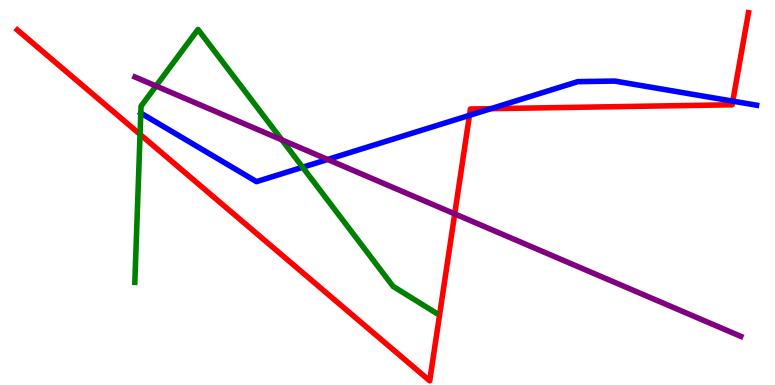[{'lines': ['blue', 'red'], 'intersections': [{'x': 6.06, 'y': 7.0}, {'x': 6.33, 'y': 7.18}, {'x': 9.46, 'y': 7.37}]}, {'lines': ['green', 'red'], 'intersections': [{'x': 1.81, 'y': 6.51}]}, {'lines': ['purple', 'red'], 'intersections': [{'x': 5.87, 'y': 4.44}]}, {'lines': ['blue', 'green'], 'intersections': [{'x': 1.82, 'y': 7.06}, {'x': 3.91, 'y': 5.66}]}, {'lines': ['blue', 'purple'], 'intersections': [{'x': 4.23, 'y': 5.86}]}, {'lines': ['green', 'purple'], 'intersections': [{'x': 2.01, 'y': 7.77}, {'x': 3.64, 'y': 6.37}]}]